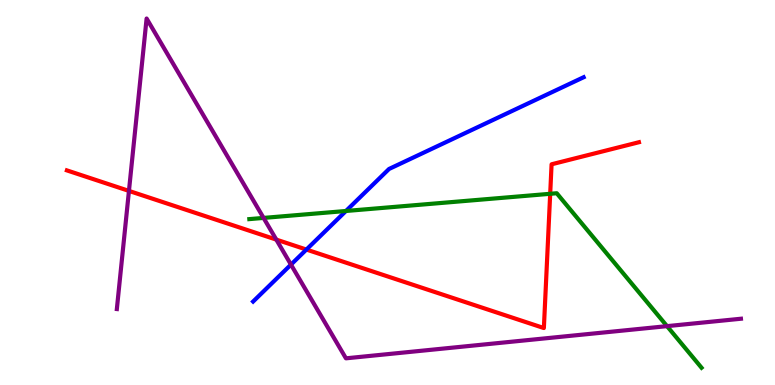[{'lines': ['blue', 'red'], 'intersections': [{'x': 3.95, 'y': 3.52}]}, {'lines': ['green', 'red'], 'intersections': [{'x': 7.1, 'y': 4.97}]}, {'lines': ['purple', 'red'], 'intersections': [{'x': 1.66, 'y': 5.04}, {'x': 3.57, 'y': 3.78}]}, {'lines': ['blue', 'green'], 'intersections': [{'x': 4.46, 'y': 4.52}]}, {'lines': ['blue', 'purple'], 'intersections': [{'x': 3.75, 'y': 3.13}]}, {'lines': ['green', 'purple'], 'intersections': [{'x': 3.4, 'y': 4.34}, {'x': 8.61, 'y': 1.53}]}]